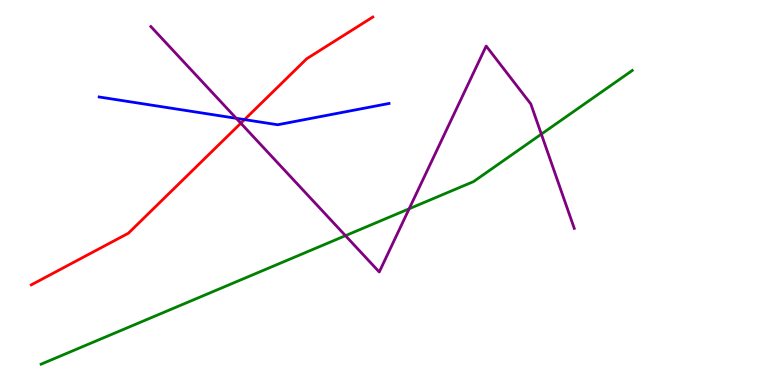[{'lines': ['blue', 'red'], 'intersections': [{'x': 3.16, 'y': 6.89}]}, {'lines': ['green', 'red'], 'intersections': []}, {'lines': ['purple', 'red'], 'intersections': [{'x': 3.11, 'y': 6.8}]}, {'lines': ['blue', 'green'], 'intersections': []}, {'lines': ['blue', 'purple'], 'intersections': [{'x': 3.05, 'y': 6.93}]}, {'lines': ['green', 'purple'], 'intersections': [{'x': 4.46, 'y': 3.88}, {'x': 5.28, 'y': 4.58}, {'x': 6.99, 'y': 6.52}]}]